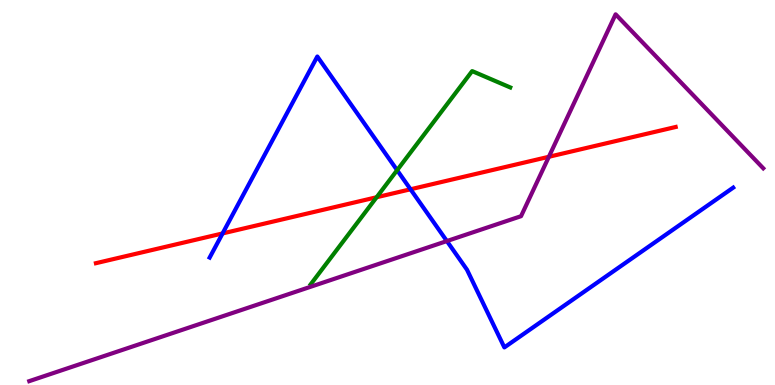[{'lines': ['blue', 'red'], 'intersections': [{'x': 2.87, 'y': 3.94}, {'x': 5.3, 'y': 5.08}]}, {'lines': ['green', 'red'], 'intersections': [{'x': 4.86, 'y': 4.88}]}, {'lines': ['purple', 'red'], 'intersections': [{'x': 7.08, 'y': 5.93}]}, {'lines': ['blue', 'green'], 'intersections': [{'x': 5.12, 'y': 5.58}]}, {'lines': ['blue', 'purple'], 'intersections': [{'x': 5.77, 'y': 3.74}]}, {'lines': ['green', 'purple'], 'intersections': []}]